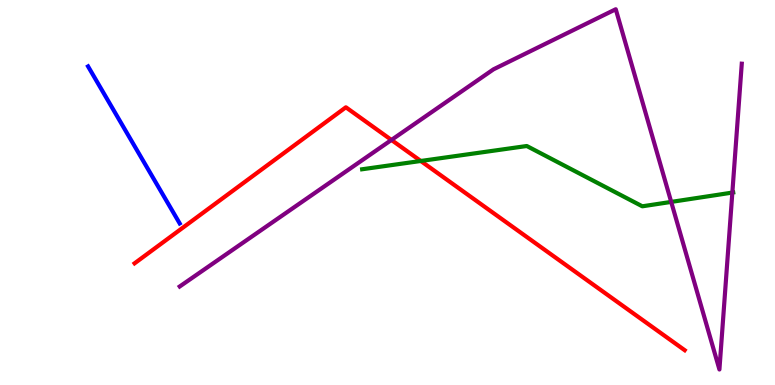[{'lines': ['blue', 'red'], 'intersections': []}, {'lines': ['green', 'red'], 'intersections': [{'x': 5.43, 'y': 5.82}]}, {'lines': ['purple', 'red'], 'intersections': [{'x': 5.05, 'y': 6.36}]}, {'lines': ['blue', 'green'], 'intersections': []}, {'lines': ['blue', 'purple'], 'intersections': []}, {'lines': ['green', 'purple'], 'intersections': [{'x': 8.66, 'y': 4.76}, {'x': 9.45, 'y': 5.0}]}]